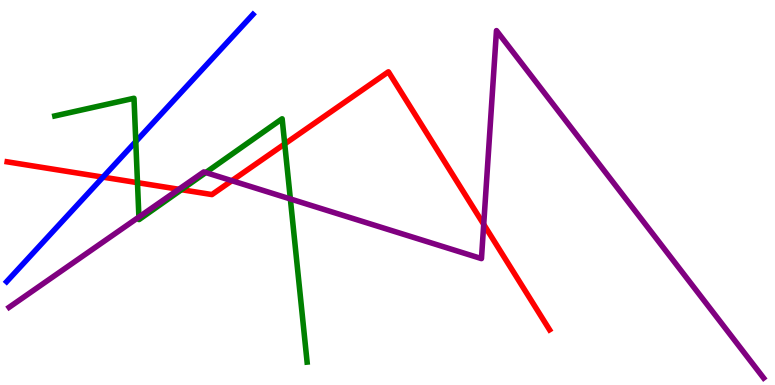[{'lines': ['blue', 'red'], 'intersections': [{'x': 1.33, 'y': 5.4}]}, {'lines': ['green', 'red'], 'intersections': [{'x': 1.77, 'y': 5.26}, {'x': 2.34, 'y': 5.07}, {'x': 3.67, 'y': 6.26}]}, {'lines': ['purple', 'red'], 'intersections': [{'x': 2.31, 'y': 5.08}, {'x': 2.99, 'y': 5.31}, {'x': 6.24, 'y': 4.17}]}, {'lines': ['blue', 'green'], 'intersections': [{'x': 1.75, 'y': 6.32}]}, {'lines': ['blue', 'purple'], 'intersections': []}, {'lines': ['green', 'purple'], 'intersections': [{'x': 1.79, 'y': 4.36}, {'x': 2.66, 'y': 5.52}, {'x': 3.75, 'y': 4.83}]}]